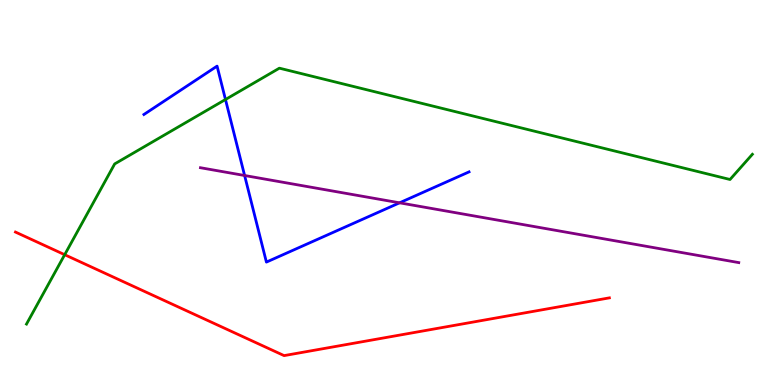[{'lines': ['blue', 'red'], 'intersections': []}, {'lines': ['green', 'red'], 'intersections': [{'x': 0.835, 'y': 3.38}]}, {'lines': ['purple', 'red'], 'intersections': []}, {'lines': ['blue', 'green'], 'intersections': [{'x': 2.91, 'y': 7.42}]}, {'lines': ['blue', 'purple'], 'intersections': [{'x': 3.16, 'y': 5.44}, {'x': 5.16, 'y': 4.73}]}, {'lines': ['green', 'purple'], 'intersections': []}]